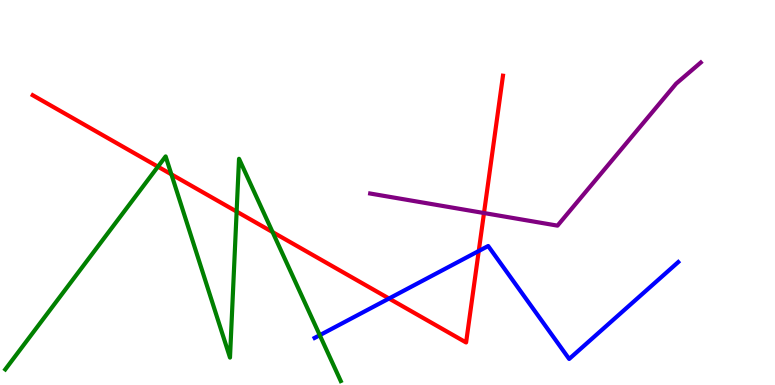[{'lines': ['blue', 'red'], 'intersections': [{'x': 5.02, 'y': 2.25}, {'x': 6.18, 'y': 3.48}]}, {'lines': ['green', 'red'], 'intersections': [{'x': 2.04, 'y': 5.67}, {'x': 2.21, 'y': 5.47}, {'x': 3.05, 'y': 4.5}, {'x': 3.52, 'y': 3.97}]}, {'lines': ['purple', 'red'], 'intersections': [{'x': 6.25, 'y': 4.47}]}, {'lines': ['blue', 'green'], 'intersections': [{'x': 4.13, 'y': 1.29}]}, {'lines': ['blue', 'purple'], 'intersections': []}, {'lines': ['green', 'purple'], 'intersections': []}]